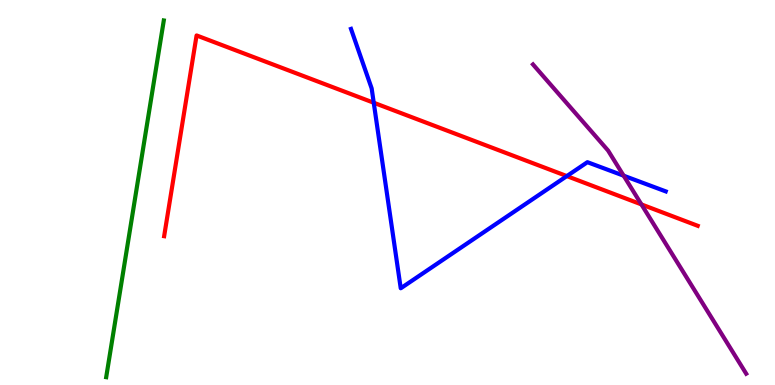[{'lines': ['blue', 'red'], 'intersections': [{'x': 4.82, 'y': 7.33}, {'x': 7.31, 'y': 5.43}]}, {'lines': ['green', 'red'], 'intersections': []}, {'lines': ['purple', 'red'], 'intersections': [{'x': 8.28, 'y': 4.69}]}, {'lines': ['blue', 'green'], 'intersections': []}, {'lines': ['blue', 'purple'], 'intersections': [{'x': 8.05, 'y': 5.44}]}, {'lines': ['green', 'purple'], 'intersections': []}]